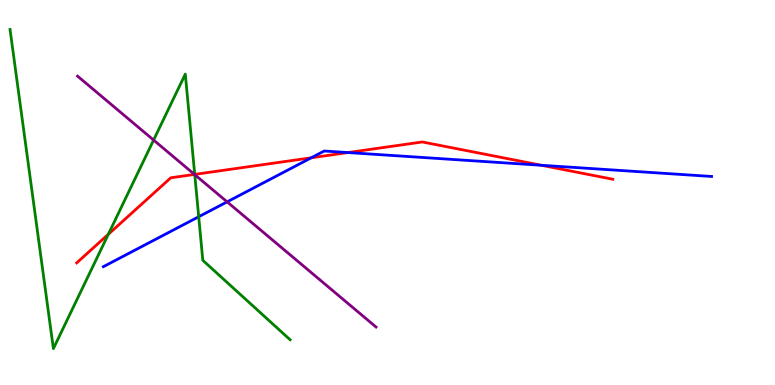[{'lines': ['blue', 'red'], 'intersections': [{'x': 4.02, 'y': 5.9}, {'x': 4.49, 'y': 6.04}, {'x': 6.99, 'y': 5.71}]}, {'lines': ['green', 'red'], 'intersections': [{'x': 1.4, 'y': 3.91}, {'x': 2.51, 'y': 5.47}]}, {'lines': ['purple', 'red'], 'intersections': [{'x': 2.51, 'y': 5.47}]}, {'lines': ['blue', 'green'], 'intersections': [{'x': 2.56, 'y': 4.37}]}, {'lines': ['blue', 'purple'], 'intersections': [{'x': 2.93, 'y': 4.76}]}, {'lines': ['green', 'purple'], 'intersections': [{'x': 1.98, 'y': 6.36}, {'x': 2.51, 'y': 5.46}]}]